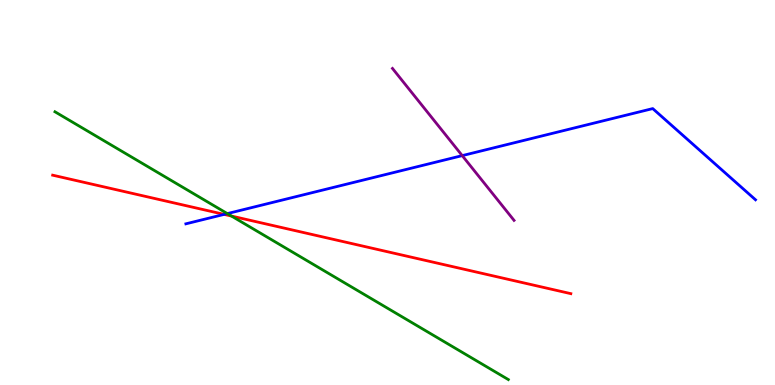[{'lines': ['blue', 'red'], 'intersections': [{'x': 2.89, 'y': 4.43}]}, {'lines': ['green', 'red'], 'intersections': [{'x': 2.99, 'y': 4.39}]}, {'lines': ['purple', 'red'], 'intersections': []}, {'lines': ['blue', 'green'], 'intersections': [{'x': 2.93, 'y': 4.45}]}, {'lines': ['blue', 'purple'], 'intersections': [{'x': 5.96, 'y': 5.96}]}, {'lines': ['green', 'purple'], 'intersections': []}]